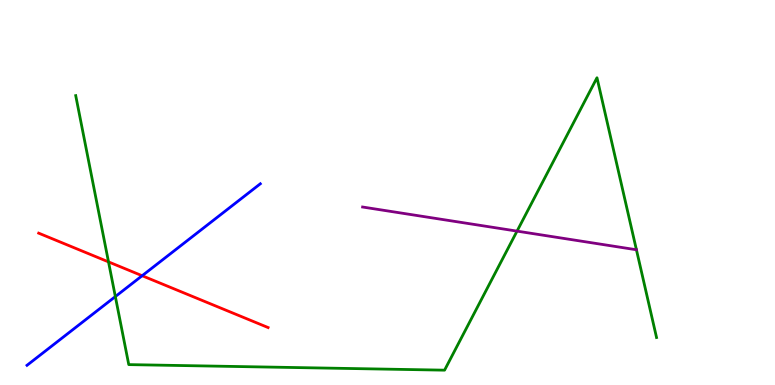[{'lines': ['blue', 'red'], 'intersections': [{'x': 1.83, 'y': 2.84}]}, {'lines': ['green', 'red'], 'intersections': [{'x': 1.4, 'y': 3.2}]}, {'lines': ['purple', 'red'], 'intersections': []}, {'lines': ['blue', 'green'], 'intersections': [{'x': 1.49, 'y': 2.3}]}, {'lines': ['blue', 'purple'], 'intersections': []}, {'lines': ['green', 'purple'], 'intersections': [{'x': 6.67, 'y': 4.0}]}]